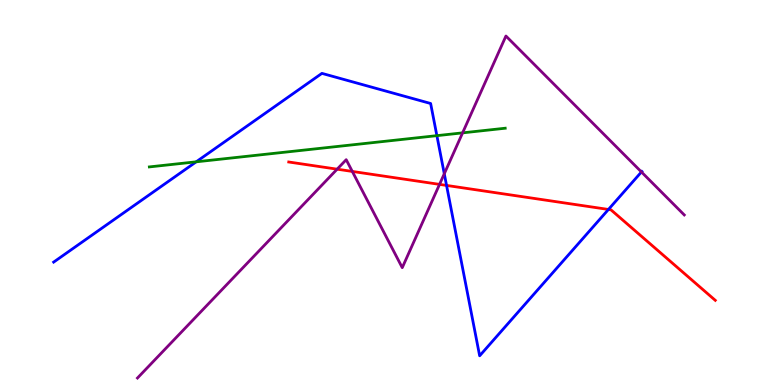[{'lines': ['blue', 'red'], 'intersections': [{'x': 5.76, 'y': 5.18}, {'x': 7.85, 'y': 4.56}]}, {'lines': ['green', 'red'], 'intersections': []}, {'lines': ['purple', 'red'], 'intersections': [{'x': 4.35, 'y': 5.61}, {'x': 4.55, 'y': 5.55}, {'x': 5.67, 'y': 5.21}]}, {'lines': ['blue', 'green'], 'intersections': [{'x': 2.53, 'y': 5.8}, {'x': 5.64, 'y': 6.48}]}, {'lines': ['blue', 'purple'], 'intersections': [{'x': 5.73, 'y': 5.49}, {'x': 8.28, 'y': 5.53}]}, {'lines': ['green', 'purple'], 'intersections': [{'x': 5.97, 'y': 6.55}]}]